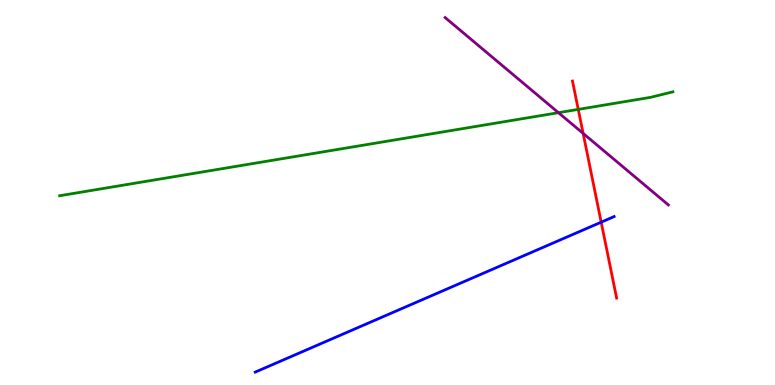[{'lines': ['blue', 'red'], 'intersections': [{'x': 7.76, 'y': 4.23}]}, {'lines': ['green', 'red'], 'intersections': [{'x': 7.46, 'y': 7.16}]}, {'lines': ['purple', 'red'], 'intersections': [{'x': 7.52, 'y': 6.54}]}, {'lines': ['blue', 'green'], 'intersections': []}, {'lines': ['blue', 'purple'], 'intersections': []}, {'lines': ['green', 'purple'], 'intersections': [{'x': 7.21, 'y': 7.07}]}]